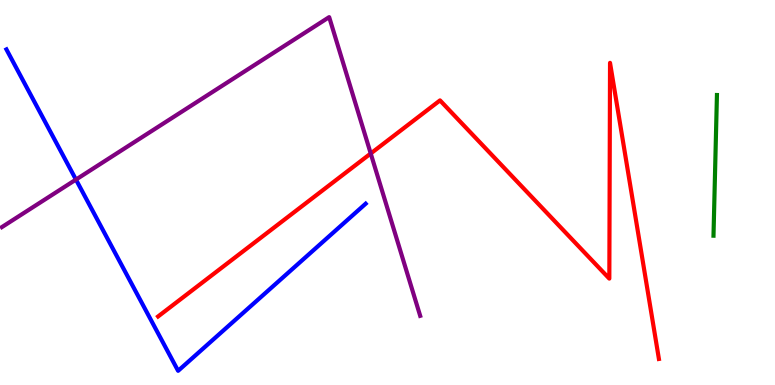[{'lines': ['blue', 'red'], 'intersections': []}, {'lines': ['green', 'red'], 'intersections': []}, {'lines': ['purple', 'red'], 'intersections': [{'x': 4.78, 'y': 6.01}]}, {'lines': ['blue', 'green'], 'intersections': []}, {'lines': ['blue', 'purple'], 'intersections': [{'x': 0.98, 'y': 5.34}]}, {'lines': ['green', 'purple'], 'intersections': []}]